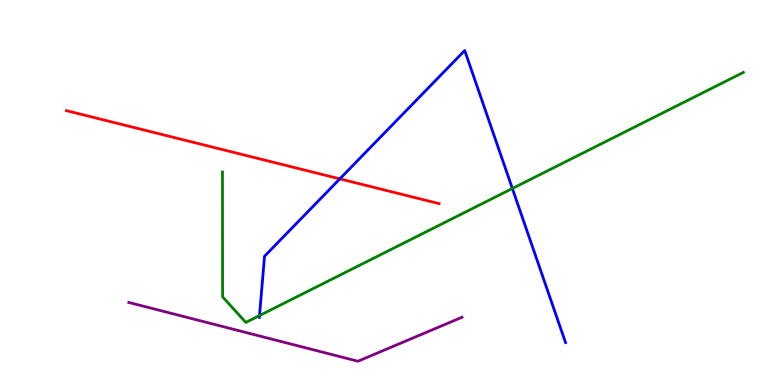[{'lines': ['blue', 'red'], 'intersections': [{'x': 4.38, 'y': 5.35}]}, {'lines': ['green', 'red'], 'intersections': []}, {'lines': ['purple', 'red'], 'intersections': []}, {'lines': ['blue', 'green'], 'intersections': [{'x': 3.35, 'y': 1.8}, {'x': 6.61, 'y': 5.1}]}, {'lines': ['blue', 'purple'], 'intersections': []}, {'lines': ['green', 'purple'], 'intersections': []}]